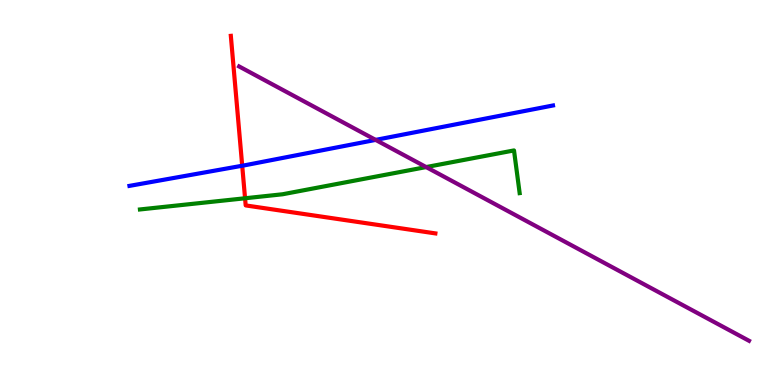[{'lines': ['blue', 'red'], 'intersections': [{'x': 3.13, 'y': 5.7}]}, {'lines': ['green', 'red'], 'intersections': [{'x': 3.16, 'y': 4.85}]}, {'lines': ['purple', 'red'], 'intersections': []}, {'lines': ['blue', 'green'], 'intersections': []}, {'lines': ['blue', 'purple'], 'intersections': [{'x': 4.85, 'y': 6.37}]}, {'lines': ['green', 'purple'], 'intersections': [{'x': 5.5, 'y': 5.66}]}]